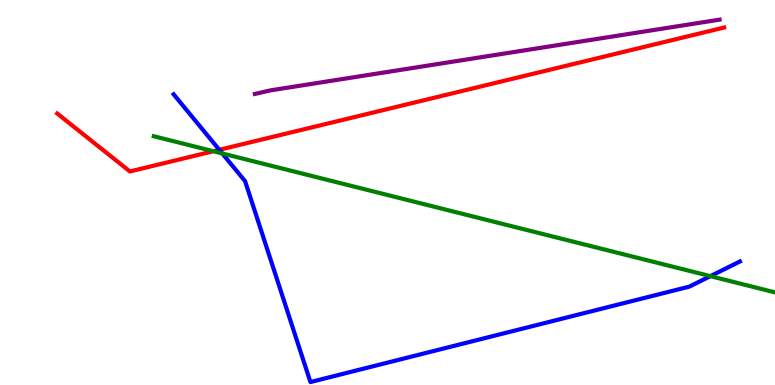[{'lines': ['blue', 'red'], 'intersections': [{'x': 2.83, 'y': 6.11}]}, {'lines': ['green', 'red'], 'intersections': [{'x': 2.75, 'y': 6.07}]}, {'lines': ['purple', 'red'], 'intersections': []}, {'lines': ['blue', 'green'], 'intersections': [{'x': 2.87, 'y': 6.01}, {'x': 9.17, 'y': 2.83}]}, {'lines': ['blue', 'purple'], 'intersections': []}, {'lines': ['green', 'purple'], 'intersections': []}]